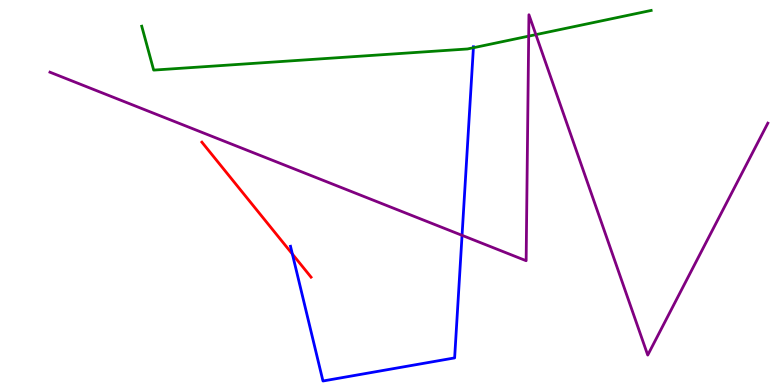[{'lines': ['blue', 'red'], 'intersections': [{'x': 3.77, 'y': 3.4}]}, {'lines': ['green', 'red'], 'intersections': []}, {'lines': ['purple', 'red'], 'intersections': []}, {'lines': ['blue', 'green'], 'intersections': [{'x': 6.11, 'y': 8.76}]}, {'lines': ['blue', 'purple'], 'intersections': [{'x': 5.96, 'y': 3.89}]}, {'lines': ['green', 'purple'], 'intersections': [{'x': 6.82, 'y': 9.06}, {'x': 6.91, 'y': 9.1}]}]